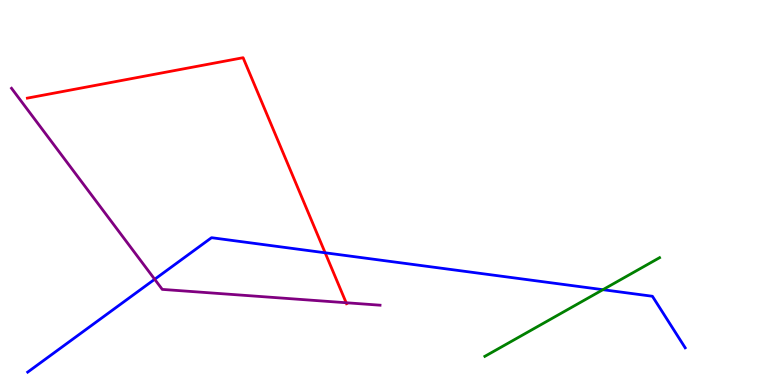[{'lines': ['blue', 'red'], 'intersections': [{'x': 4.2, 'y': 3.43}]}, {'lines': ['green', 'red'], 'intersections': []}, {'lines': ['purple', 'red'], 'intersections': [{'x': 4.47, 'y': 2.14}]}, {'lines': ['blue', 'green'], 'intersections': [{'x': 7.78, 'y': 2.48}]}, {'lines': ['blue', 'purple'], 'intersections': [{'x': 2.0, 'y': 2.75}]}, {'lines': ['green', 'purple'], 'intersections': []}]